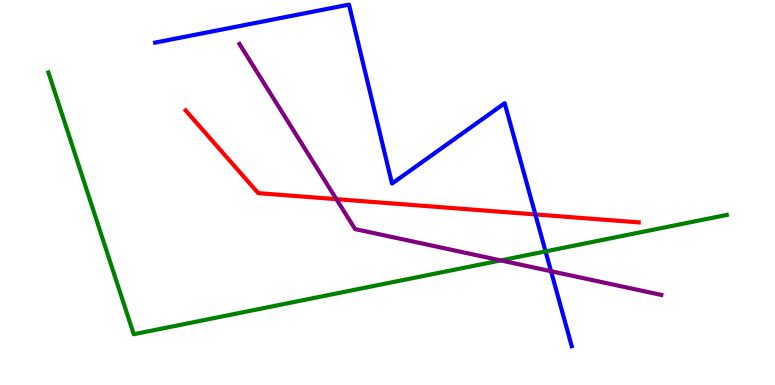[{'lines': ['blue', 'red'], 'intersections': [{'x': 6.91, 'y': 4.43}]}, {'lines': ['green', 'red'], 'intersections': []}, {'lines': ['purple', 'red'], 'intersections': [{'x': 4.34, 'y': 4.83}]}, {'lines': ['blue', 'green'], 'intersections': [{'x': 7.04, 'y': 3.47}]}, {'lines': ['blue', 'purple'], 'intersections': [{'x': 7.11, 'y': 2.96}]}, {'lines': ['green', 'purple'], 'intersections': [{'x': 6.46, 'y': 3.24}]}]